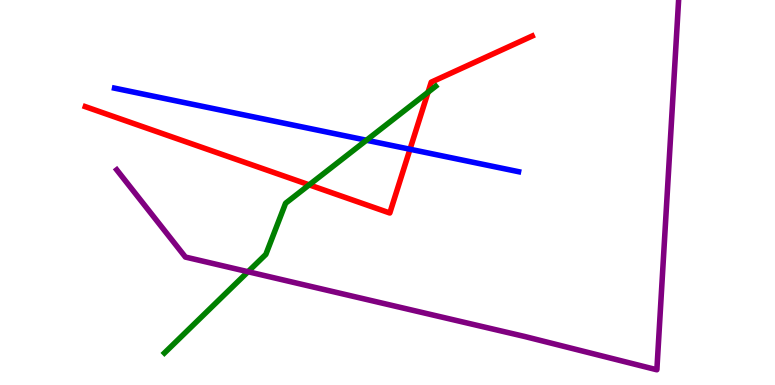[{'lines': ['blue', 'red'], 'intersections': [{'x': 5.29, 'y': 6.12}]}, {'lines': ['green', 'red'], 'intersections': [{'x': 3.99, 'y': 5.2}, {'x': 5.52, 'y': 7.6}]}, {'lines': ['purple', 'red'], 'intersections': []}, {'lines': ['blue', 'green'], 'intersections': [{'x': 4.73, 'y': 6.36}]}, {'lines': ['blue', 'purple'], 'intersections': []}, {'lines': ['green', 'purple'], 'intersections': [{'x': 3.2, 'y': 2.94}]}]